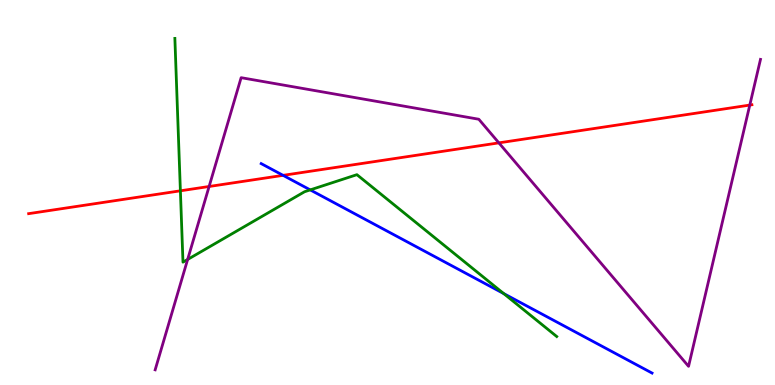[{'lines': ['blue', 'red'], 'intersections': [{'x': 3.65, 'y': 5.45}]}, {'lines': ['green', 'red'], 'intersections': [{'x': 2.33, 'y': 5.04}]}, {'lines': ['purple', 'red'], 'intersections': [{'x': 2.7, 'y': 5.16}, {'x': 6.44, 'y': 6.29}, {'x': 9.67, 'y': 7.27}]}, {'lines': ['blue', 'green'], 'intersections': [{'x': 4.0, 'y': 5.07}, {'x': 6.5, 'y': 2.37}]}, {'lines': ['blue', 'purple'], 'intersections': []}, {'lines': ['green', 'purple'], 'intersections': [{'x': 2.42, 'y': 3.26}]}]